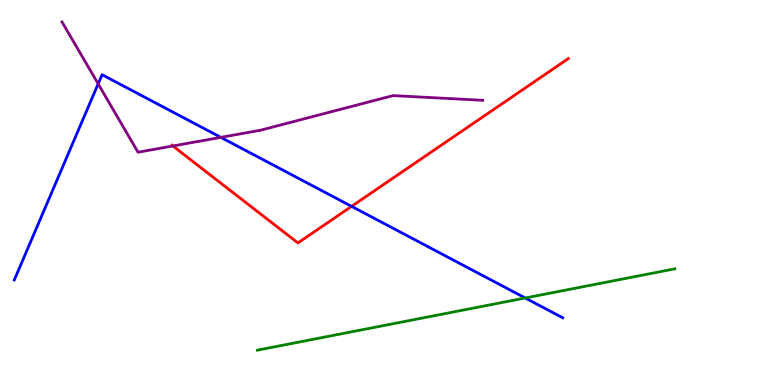[{'lines': ['blue', 'red'], 'intersections': [{'x': 4.54, 'y': 4.64}]}, {'lines': ['green', 'red'], 'intersections': []}, {'lines': ['purple', 'red'], 'intersections': [{'x': 2.23, 'y': 6.21}]}, {'lines': ['blue', 'green'], 'intersections': [{'x': 6.78, 'y': 2.26}]}, {'lines': ['blue', 'purple'], 'intersections': [{'x': 1.27, 'y': 7.82}, {'x': 2.85, 'y': 6.43}]}, {'lines': ['green', 'purple'], 'intersections': []}]